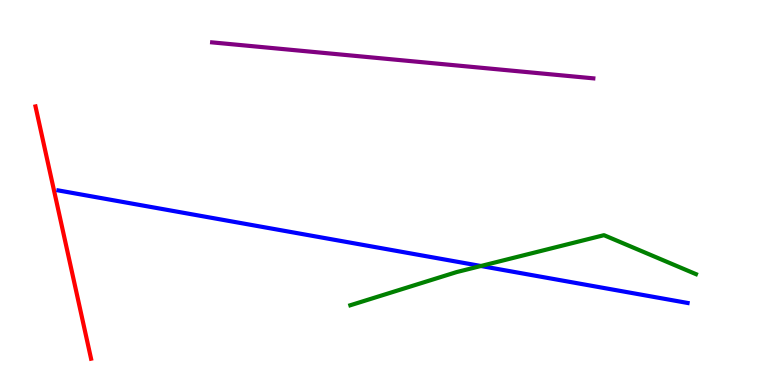[{'lines': ['blue', 'red'], 'intersections': []}, {'lines': ['green', 'red'], 'intersections': []}, {'lines': ['purple', 'red'], 'intersections': []}, {'lines': ['blue', 'green'], 'intersections': [{'x': 6.21, 'y': 3.09}]}, {'lines': ['blue', 'purple'], 'intersections': []}, {'lines': ['green', 'purple'], 'intersections': []}]